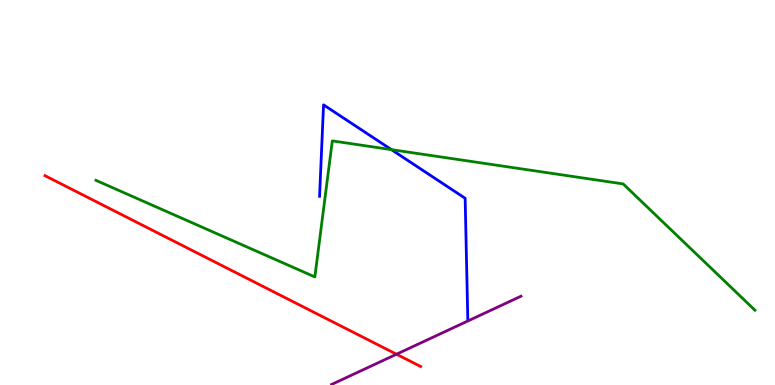[{'lines': ['blue', 'red'], 'intersections': []}, {'lines': ['green', 'red'], 'intersections': []}, {'lines': ['purple', 'red'], 'intersections': [{'x': 5.12, 'y': 0.799}]}, {'lines': ['blue', 'green'], 'intersections': [{'x': 5.05, 'y': 6.11}]}, {'lines': ['blue', 'purple'], 'intersections': []}, {'lines': ['green', 'purple'], 'intersections': []}]